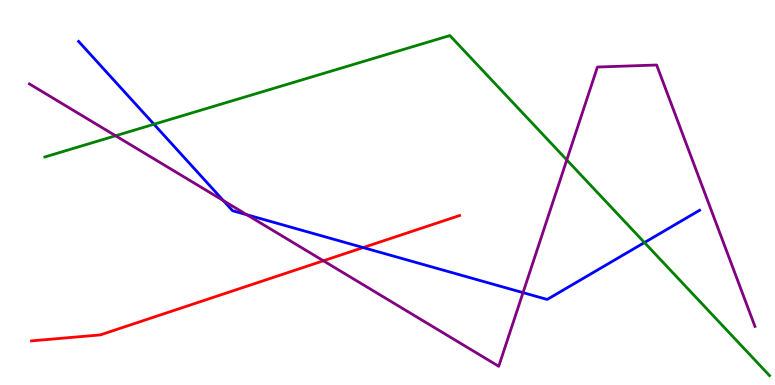[{'lines': ['blue', 'red'], 'intersections': [{'x': 4.69, 'y': 3.57}]}, {'lines': ['green', 'red'], 'intersections': []}, {'lines': ['purple', 'red'], 'intersections': [{'x': 4.17, 'y': 3.23}]}, {'lines': ['blue', 'green'], 'intersections': [{'x': 1.99, 'y': 6.77}, {'x': 8.32, 'y': 3.7}]}, {'lines': ['blue', 'purple'], 'intersections': [{'x': 2.88, 'y': 4.79}, {'x': 3.19, 'y': 4.42}, {'x': 6.75, 'y': 2.4}]}, {'lines': ['green', 'purple'], 'intersections': [{'x': 1.49, 'y': 6.47}, {'x': 7.31, 'y': 5.85}]}]